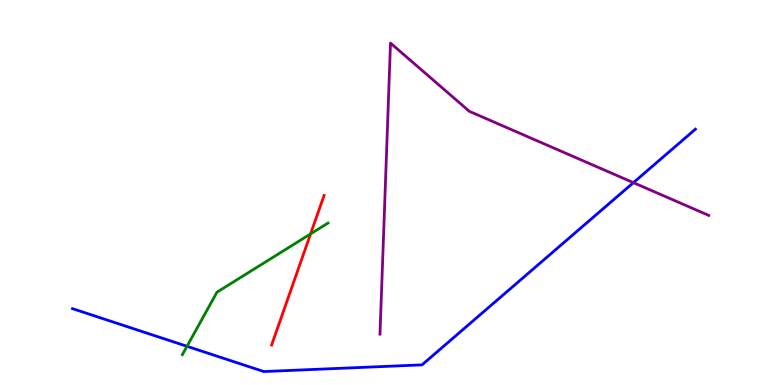[{'lines': ['blue', 'red'], 'intersections': []}, {'lines': ['green', 'red'], 'intersections': [{'x': 4.01, 'y': 3.92}]}, {'lines': ['purple', 'red'], 'intersections': []}, {'lines': ['blue', 'green'], 'intersections': [{'x': 2.41, 'y': 1.01}]}, {'lines': ['blue', 'purple'], 'intersections': [{'x': 8.17, 'y': 5.26}]}, {'lines': ['green', 'purple'], 'intersections': []}]